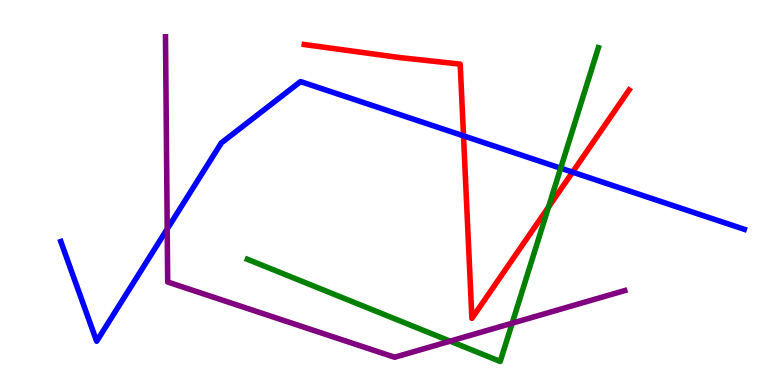[{'lines': ['blue', 'red'], 'intersections': [{'x': 5.98, 'y': 6.47}, {'x': 7.39, 'y': 5.53}]}, {'lines': ['green', 'red'], 'intersections': [{'x': 7.08, 'y': 4.62}]}, {'lines': ['purple', 'red'], 'intersections': []}, {'lines': ['blue', 'green'], 'intersections': [{'x': 7.23, 'y': 5.63}]}, {'lines': ['blue', 'purple'], 'intersections': [{'x': 2.16, 'y': 4.05}]}, {'lines': ['green', 'purple'], 'intersections': [{'x': 5.81, 'y': 1.14}, {'x': 6.61, 'y': 1.61}]}]